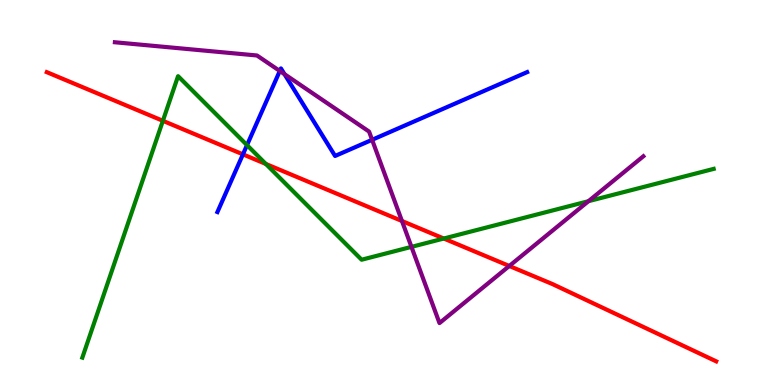[{'lines': ['blue', 'red'], 'intersections': [{'x': 3.13, 'y': 5.99}]}, {'lines': ['green', 'red'], 'intersections': [{'x': 2.1, 'y': 6.86}, {'x': 3.43, 'y': 5.74}, {'x': 5.73, 'y': 3.8}]}, {'lines': ['purple', 'red'], 'intersections': [{'x': 5.19, 'y': 4.26}, {'x': 6.57, 'y': 3.09}]}, {'lines': ['blue', 'green'], 'intersections': [{'x': 3.19, 'y': 6.23}]}, {'lines': ['blue', 'purple'], 'intersections': [{'x': 3.61, 'y': 8.16}, {'x': 3.67, 'y': 8.07}, {'x': 4.8, 'y': 6.37}]}, {'lines': ['green', 'purple'], 'intersections': [{'x': 5.31, 'y': 3.59}, {'x': 7.59, 'y': 4.77}]}]